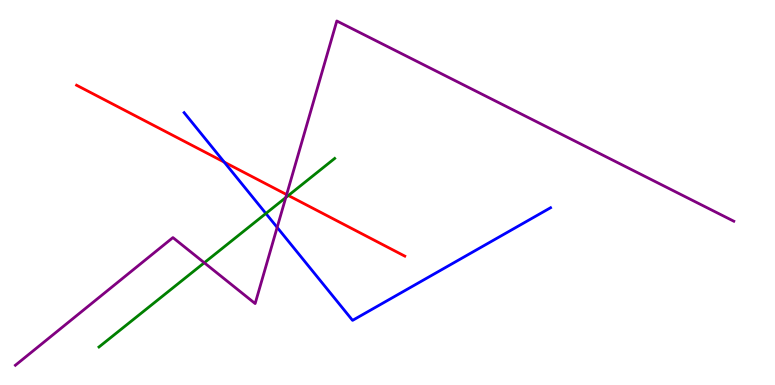[{'lines': ['blue', 'red'], 'intersections': [{'x': 2.89, 'y': 5.79}]}, {'lines': ['green', 'red'], 'intersections': [{'x': 3.72, 'y': 4.92}]}, {'lines': ['purple', 'red'], 'intersections': [{'x': 3.7, 'y': 4.95}]}, {'lines': ['blue', 'green'], 'intersections': [{'x': 3.43, 'y': 4.46}]}, {'lines': ['blue', 'purple'], 'intersections': [{'x': 3.58, 'y': 4.09}]}, {'lines': ['green', 'purple'], 'intersections': [{'x': 2.64, 'y': 3.18}, {'x': 3.69, 'y': 4.87}]}]